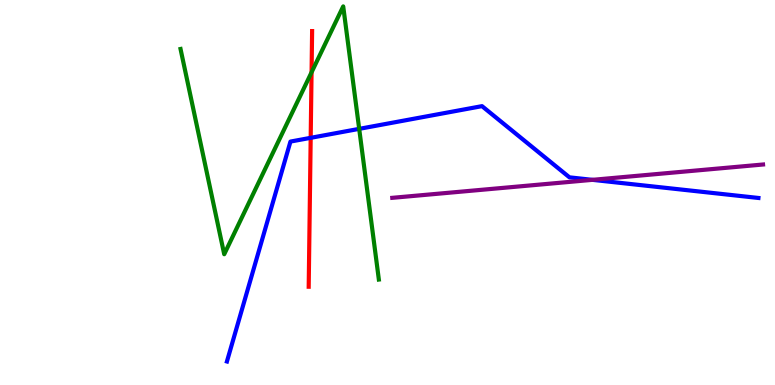[{'lines': ['blue', 'red'], 'intersections': [{'x': 4.01, 'y': 6.42}]}, {'lines': ['green', 'red'], 'intersections': [{'x': 4.02, 'y': 8.12}]}, {'lines': ['purple', 'red'], 'intersections': []}, {'lines': ['blue', 'green'], 'intersections': [{'x': 4.63, 'y': 6.65}]}, {'lines': ['blue', 'purple'], 'intersections': [{'x': 7.64, 'y': 5.33}]}, {'lines': ['green', 'purple'], 'intersections': []}]